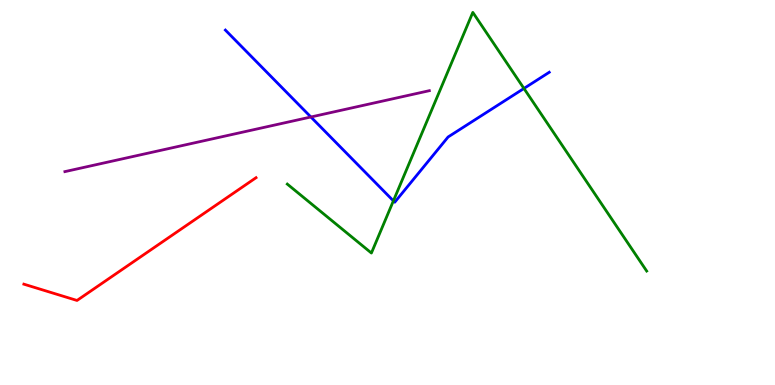[{'lines': ['blue', 'red'], 'intersections': []}, {'lines': ['green', 'red'], 'intersections': []}, {'lines': ['purple', 'red'], 'intersections': []}, {'lines': ['blue', 'green'], 'intersections': [{'x': 5.08, 'y': 4.78}, {'x': 6.76, 'y': 7.7}]}, {'lines': ['blue', 'purple'], 'intersections': [{'x': 4.01, 'y': 6.96}]}, {'lines': ['green', 'purple'], 'intersections': []}]